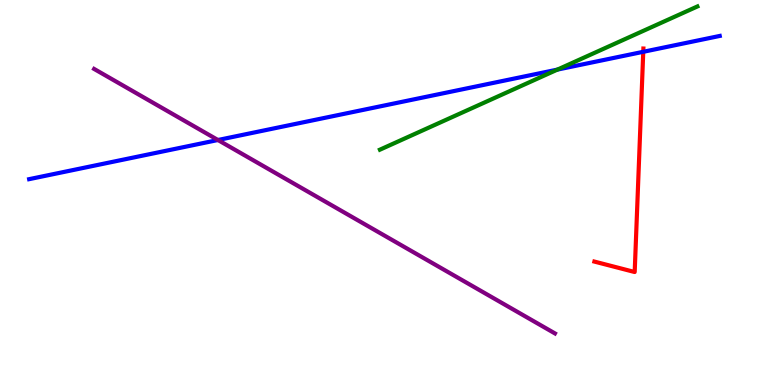[{'lines': ['blue', 'red'], 'intersections': [{'x': 8.3, 'y': 8.65}]}, {'lines': ['green', 'red'], 'intersections': []}, {'lines': ['purple', 'red'], 'intersections': []}, {'lines': ['blue', 'green'], 'intersections': [{'x': 7.19, 'y': 8.19}]}, {'lines': ['blue', 'purple'], 'intersections': [{'x': 2.81, 'y': 6.36}]}, {'lines': ['green', 'purple'], 'intersections': []}]